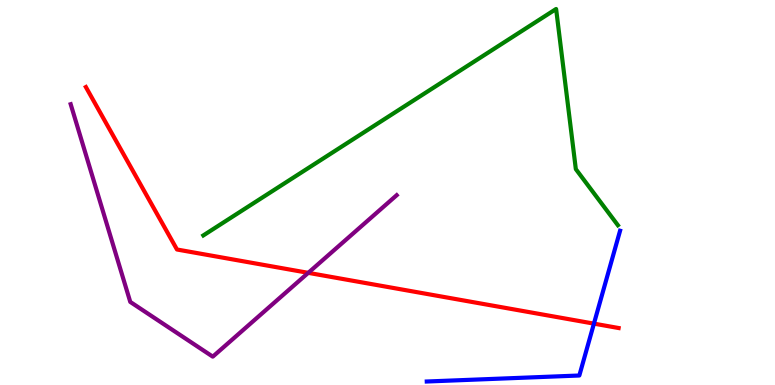[{'lines': ['blue', 'red'], 'intersections': [{'x': 7.66, 'y': 1.59}]}, {'lines': ['green', 'red'], 'intersections': []}, {'lines': ['purple', 'red'], 'intersections': [{'x': 3.98, 'y': 2.91}]}, {'lines': ['blue', 'green'], 'intersections': []}, {'lines': ['blue', 'purple'], 'intersections': []}, {'lines': ['green', 'purple'], 'intersections': []}]